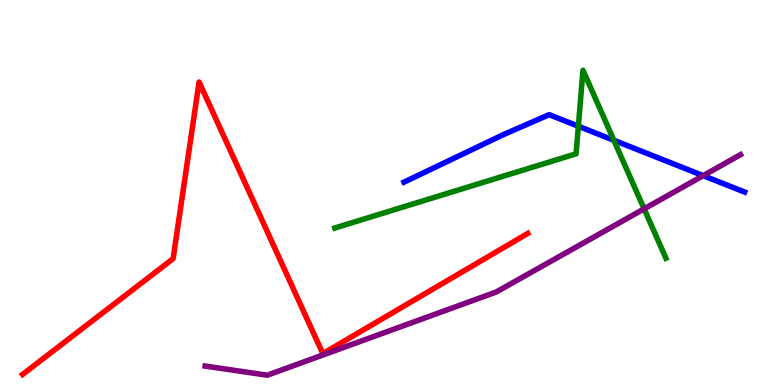[{'lines': ['blue', 'red'], 'intersections': []}, {'lines': ['green', 'red'], 'intersections': []}, {'lines': ['purple', 'red'], 'intersections': []}, {'lines': ['blue', 'green'], 'intersections': [{'x': 7.46, 'y': 6.72}, {'x': 7.92, 'y': 6.36}]}, {'lines': ['blue', 'purple'], 'intersections': [{'x': 9.07, 'y': 5.44}]}, {'lines': ['green', 'purple'], 'intersections': [{'x': 8.31, 'y': 4.58}]}]